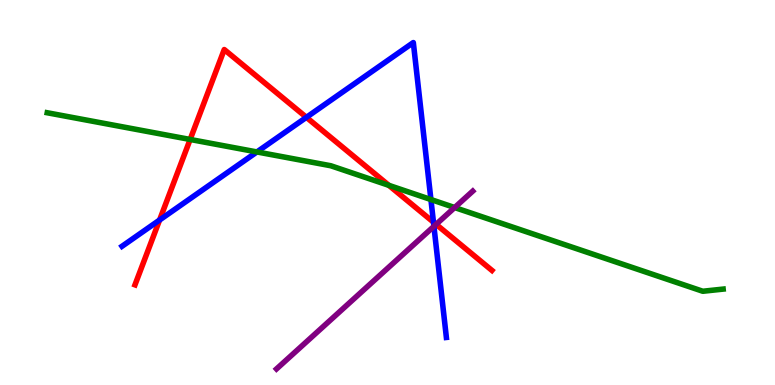[{'lines': ['blue', 'red'], 'intersections': [{'x': 2.06, 'y': 4.29}, {'x': 3.95, 'y': 6.95}, {'x': 5.59, 'y': 4.23}]}, {'lines': ['green', 'red'], 'intersections': [{'x': 2.45, 'y': 6.38}, {'x': 5.02, 'y': 5.19}]}, {'lines': ['purple', 'red'], 'intersections': [{'x': 5.63, 'y': 4.17}]}, {'lines': ['blue', 'green'], 'intersections': [{'x': 3.32, 'y': 6.05}, {'x': 5.56, 'y': 4.82}]}, {'lines': ['blue', 'purple'], 'intersections': [{'x': 5.6, 'y': 4.12}]}, {'lines': ['green', 'purple'], 'intersections': [{'x': 5.87, 'y': 4.61}]}]